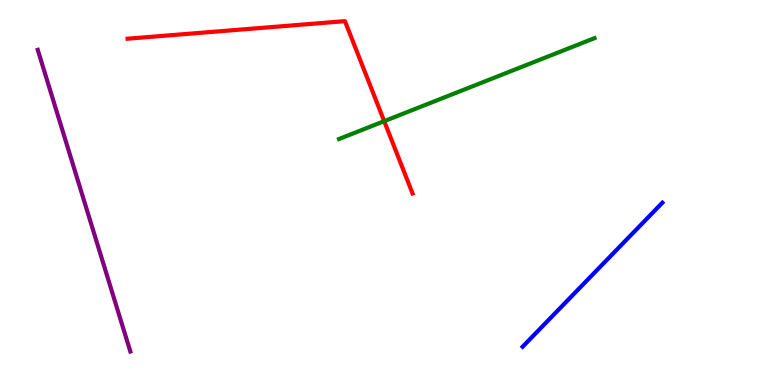[{'lines': ['blue', 'red'], 'intersections': []}, {'lines': ['green', 'red'], 'intersections': [{'x': 4.96, 'y': 6.85}]}, {'lines': ['purple', 'red'], 'intersections': []}, {'lines': ['blue', 'green'], 'intersections': []}, {'lines': ['blue', 'purple'], 'intersections': []}, {'lines': ['green', 'purple'], 'intersections': []}]